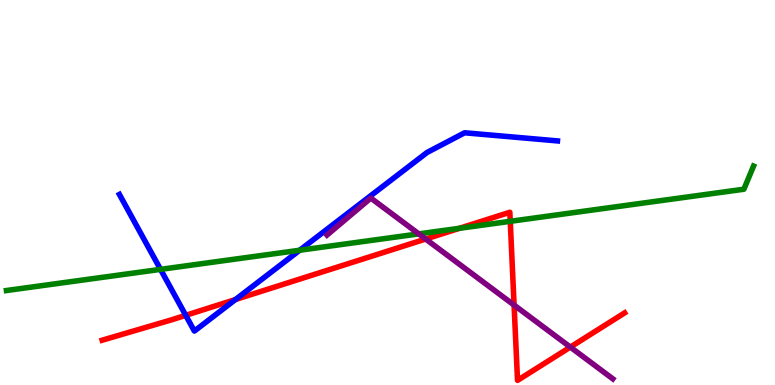[{'lines': ['blue', 'red'], 'intersections': [{'x': 2.4, 'y': 1.81}, {'x': 3.04, 'y': 2.22}]}, {'lines': ['green', 'red'], 'intersections': [{'x': 5.93, 'y': 4.07}, {'x': 6.58, 'y': 4.25}]}, {'lines': ['purple', 'red'], 'intersections': [{'x': 5.49, 'y': 3.79}, {'x': 6.63, 'y': 2.08}, {'x': 7.36, 'y': 0.984}]}, {'lines': ['blue', 'green'], 'intersections': [{'x': 2.07, 'y': 3.0}, {'x': 3.87, 'y': 3.5}]}, {'lines': ['blue', 'purple'], 'intersections': []}, {'lines': ['green', 'purple'], 'intersections': [{'x': 5.4, 'y': 3.93}]}]